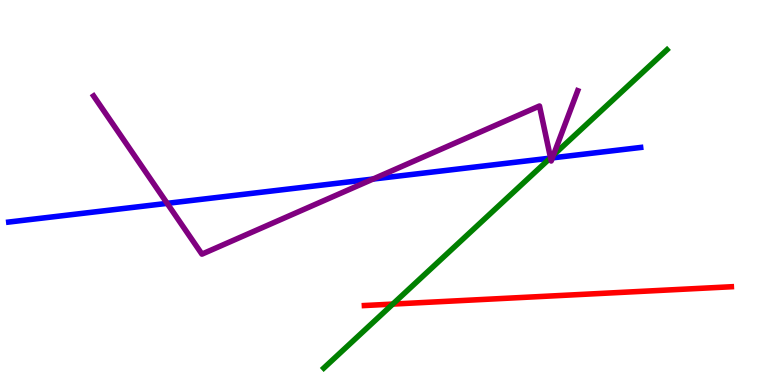[{'lines': ['blue', 'red'], 'intersections': []}, {'lines': ['green', 'red'], 'intersections': [{'x': 5.07, 'y': 2.1}]}, {'lines': ['purple', 'red'], 'intersections': []}, {'lines': ['blue', 'green'], 'intersections': [{'x': 7.1, 'y': 5.89}]}, {'lines': ['blue', 'purple'], 'intersections': [{'x': 2.16, 'y': 4.72}, {'x': 4.81, 'y': 5.35}, {'x': 7.1, 'y': 5.89}, {'x': 7.13, 'y': 5.9}]}, {'lines': ['green', 'purple'], 'intersections': [{'x': 7.1, 'y': 5.9}, {'x': 7.14, 'y': 5.97}]}]